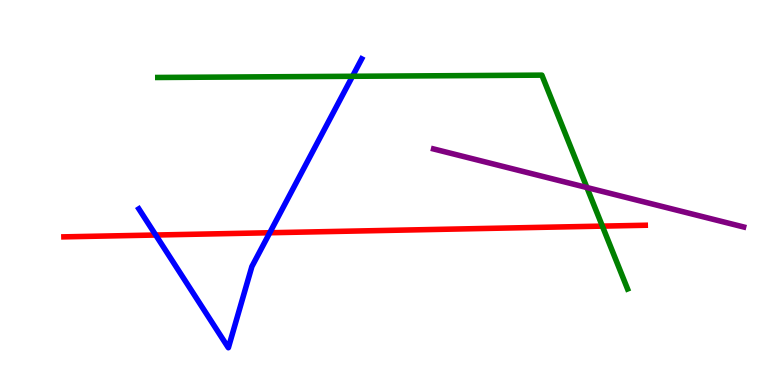[{'lines': ['blue', 'red'], 'intersections': [{'x': 2.01, 'y': 3.9}, {'x': 3.48, 'y': 3.95}]}, {'lines': ['green', 'red'], 'intersections': [{'x': 7.77, 'y': 4.13}]}, {'lines': ['purple', 'red'], 'intersections': []}, {'lines': ['blue', 'green'], 'intersections': [{'x': 4.55, 'y': 8.02}]}, {'lines': ['blue', 'purple'], 'intersections': []}, {'lines': ['green', 'purple'], 'intersections': [{'x': 7.57, 'y': 5.13}]}]